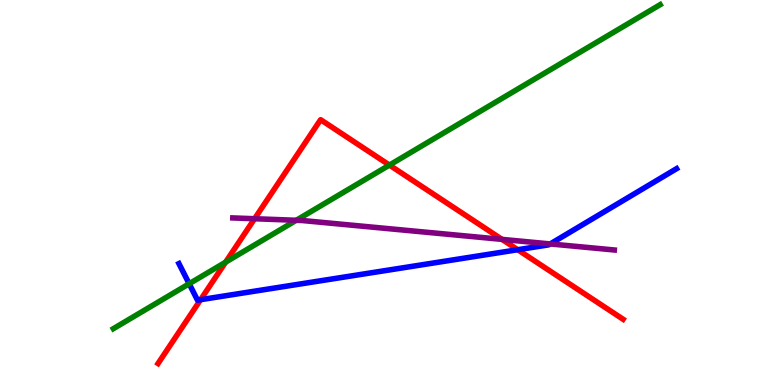[{'lines': ['blue', 'red'], 'intersections': [{'x': 2.59, 'y': 2.22}, {'x': 6.68, 'y': 3.51}]}, {'lines': ['green', 'red'], 'intersections': [{'x': 2.91, 'y': 3.19}, {'x': 5.02, 'y': 5.71}]}, {'lines': ['purple', 'red'], 'intersections': [{'x': 3.28, 'y': 4.32}, {'x': 6.48, 'y': 3.78}]}, {'lines': ['blue', 'green'], 'intersections': [{'x': 2.44, 'y': 2.63}]}, {'lines': ['blue', 'purple'], 'intersections': [{'x': 7.1, 'y': 3.66}]}, {'lines': ['green', 'purple'], 'intersections': [{'x': 3.82, 'y': 4.28}]}]